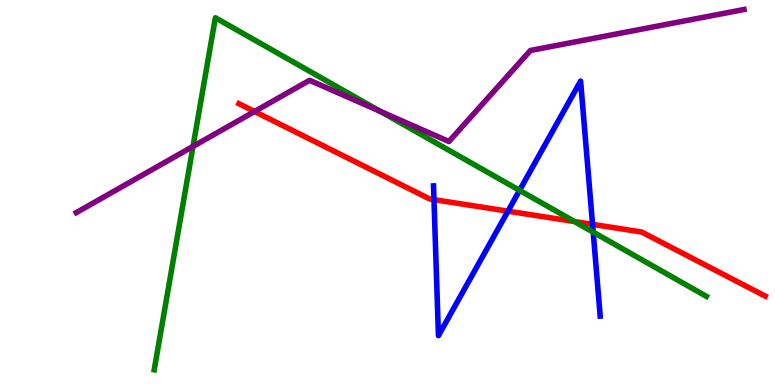[{'lines': ['blue', 'red'], 'intersections': [{'x': 5.6, 'y': 4.81}, {'x': 6.55, 'y': 4.52}, {'x': 7.65, 'y': 4.17}]}, {'lines': ['green', 'red'], 'intersections': [{'x': 7.41, 'y': 4.25}]}, {'lines': ['purple', 'red'], 'intersections': [{'x': 3.28, 'y': 7.1}]}, {'lines': ['blue', 'green'], 'intersections': [{'x': 6.7, 'y': 5.06}, {'x': 7.65, 'y': 3.97}]}, {'lines': ['blue', 'purple'], 'intersections': []}, {'lines': ['green', 'purple'], 'intersections': [{'x': 2.49, 'y': 6.2}, {'x': 4.91, 'y': 7.11}]}]